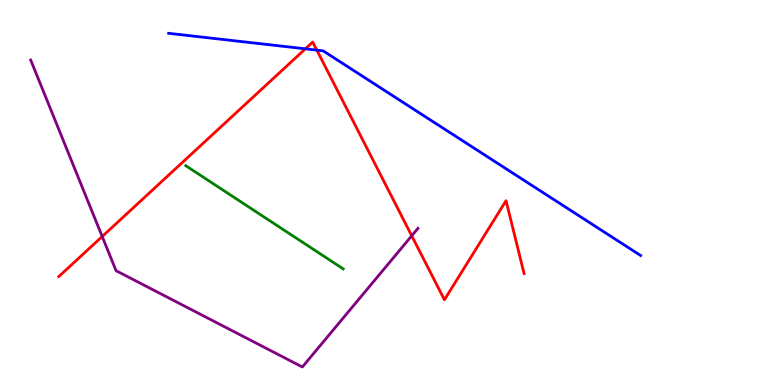[{'lines': ['blue', 'red'], 'intersections': [{'x': 3.94, 'y': 8.73}, {'x': 4.09, 'y': 8.7}]}, {'lines': ['green', 'red'], 'intersections': []}, {'lines': ['purple', 'red'], 'intersections': [{'x': 1.32, 'y': 3.86}, {'x': 5.31, 'y': 3.88}]}, {'lines': ['blue', 'green'], 'intersections': []}, {'lines': ['blue', 'purple'], 'intersections': []}, {'lines': ['green', 'purple'], 'intersections': []}]